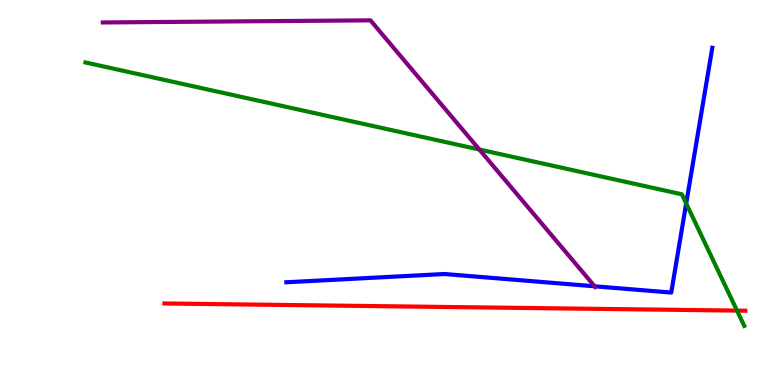[{'lines': ['blue', 'red'], 'intersections': []}, {'lines': ['green', 'red'], 'intersections': [{'x': 9.51, 'y': 1.93}]}, {'lines': ['purple', 'red'], 'intersections': []}, {'lines': ['blue', 'green'], 'intersections': [{'x': 8.85, 'y': 4.72}]}, {'lines': ['blue', 'purple'], 'intersections': [{'x': 7.67, 'y': 2.56}]}, {'lines': ['green', 'purple'], 'intersections': [{'x': 6.19, 'y': 6.12}]}]